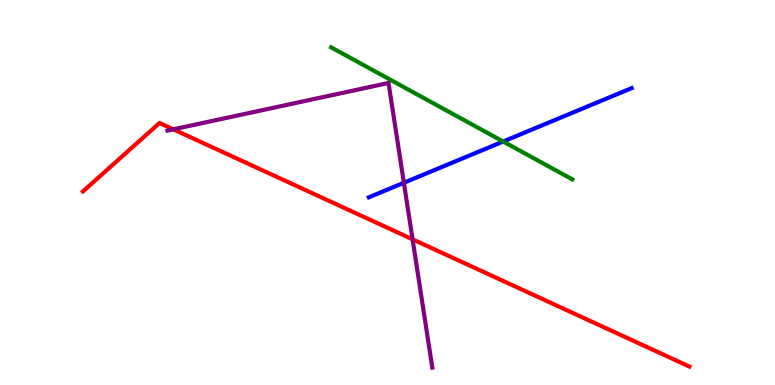[{'lines': ['blue', 'red'], 'intersections': []}, {'lines': ['green', 'red'], 'intersections': []}, {'lines': ['purple', 'red'], 'intersections': [{'x': 2.24, 'y': 6.64}, {'x': 5.32, 'y': 3.78}]}, {'lines': ['blue', 'green'], 'intersections': [{'x': 6.49, 'y': 6.32}]}, {'lines': ['blue', 'purple'], 'intersections': [{'x': 5.21, 'y': 5.25}]}, {'lines': ['green', 'purple'], 'intersections': []}]